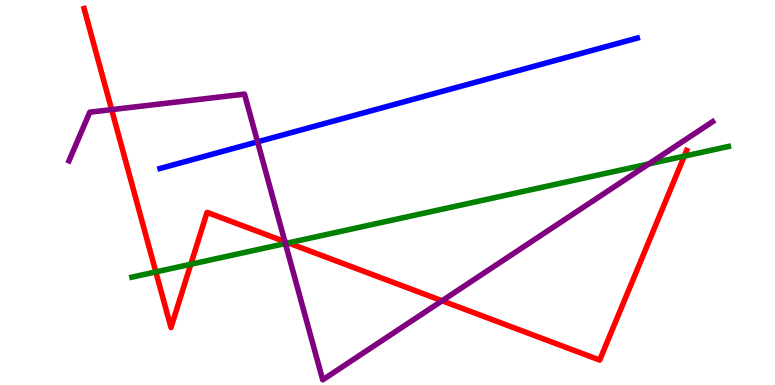[{'lines': ['blue', 'red'], 'intersections': []}, {'lines': ['green', 'red'], 'intersections': [{'x': 2.01, 'y': 2.94}, {'x': 2.46, 'y': 3.14}, {'x': 3.72, 'y': 3.69}, {'x': 8.83, 'y': 5.94}]}, {'lines': ['purple', 'red'], 'intersections': [{'x': 1.44, 'y': 7.15}, {'x': 3.68, 'y': 3.72}, {'x': 5.7, 'y': 2.19}]}, {'lines': ['blue', 'green'], 'intersections': []}, {'lines': ['blue', 'purple'], 'intersections': [{'x': 3.32, 'y': 6.32}]}, {'lines': ['green', 'purple'], 'intersections': [{'x': 3.68, 'y': 3.67}, {'x': 8.37, 'y': 5.74}]}]